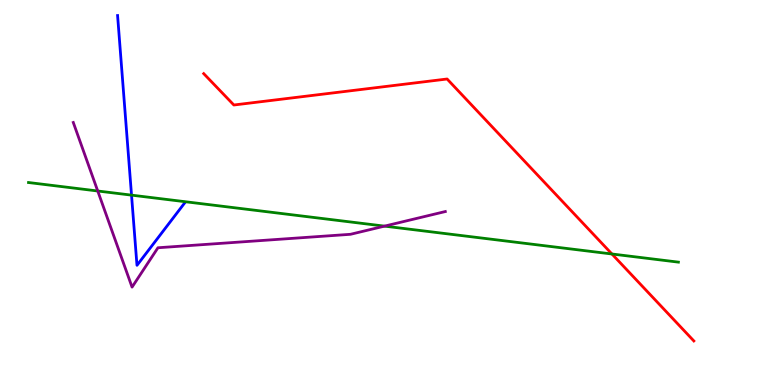[{'lines': ['blue', 'red'], 'intersections': []}, {'lines': ['green', 'red'], 'intersections': [{'x': 7.9, 'y': 3.4}]}, {'lines': ['purple', 'red'], 'intersections': []}, {'lines': ['blue', 'green'], 'intersections': [{'x': 1.7, 'y': 4.93}]}, {'lines': ['blue', 'purple'], 'intersections': []}, {'lines': ['green', 'purple'], 'intersections': [{'x': 1.26, 'y': 5.04}, {'x': 4.96, 'y': 4.13}]}]